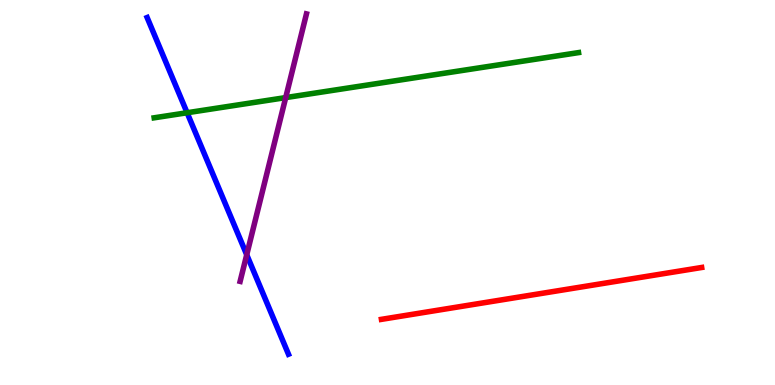[{'lines': ['blue', 'red'], 'intersections': []}, {'lines': ['green', 'red'], 'intersections': []}, {'lines': ['purple', 'red'], 'intersections': []}, {'lines': ['blue', 'green'], 'intersections': [{'x': 2.41, 'y': 7.07}]}, {'lines': ['blue', 'purple'], 'intersections': [{'x': 3.18, 'y': 3.38}]}, {'lines': ['green', 'purple'], 'intersections': [{'x': 3.69, 'y': 7.46}]}]